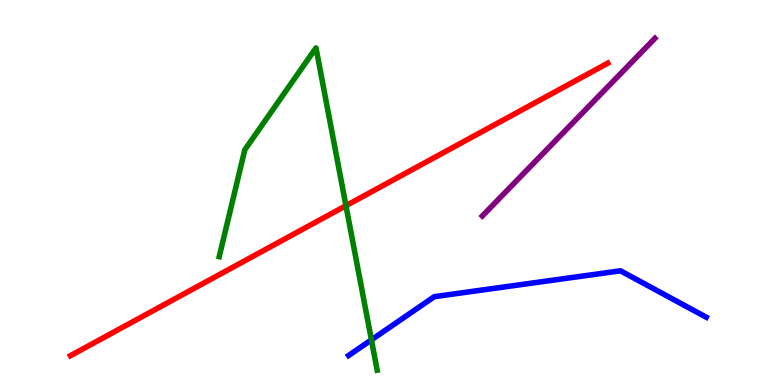[{'lines': ['blue', 'red'], 'intersections': []}, {'lines': ['green', 'red'], 'intersections': [{'x': 4.46, 'y': 4.66}]}, {'lines': ['purple', 'red'], 'intersections': []}, {'lines': ['blue', 'green'], 'intersections': [{'x': 4.79, 'y': 1.17}]}, {'lines': ['blue', 'purple'], 'intersections': []}, {'lines': ['green', 'purple'], 'intersections': []}]